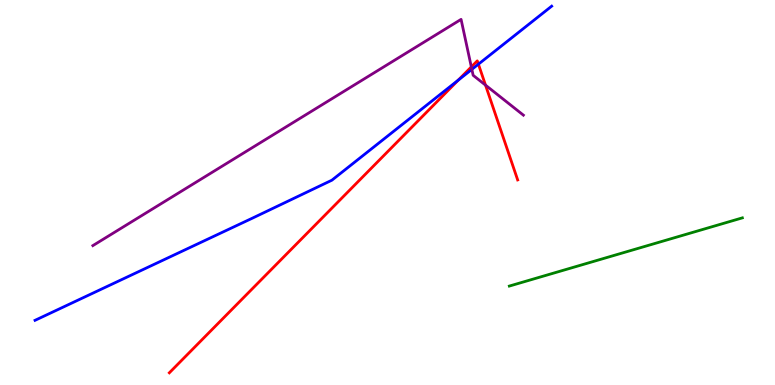[{'lines': ['blue', 'red'], 'intersections': [{'x': 5.91, 'y': 7.92}, {'x': 6.17, 'y': 8.33}]}, {'lines': ['green', 'red'], 'intersections': []}, {'lines': ['purple', 'red'], 'intersections': [{'x': 6.08, 'y': 8.26}, {'x': 6.26, 'y': 7.79}]}, {'lines': ['blue', 'green'], 'intersections': []}, {'lines': ['blue', 'purple'], 'intersections': [{'x': 6.09, 'y': 8.2}]}, {'lines': ['green', 'purple'], 'intersections': []}]